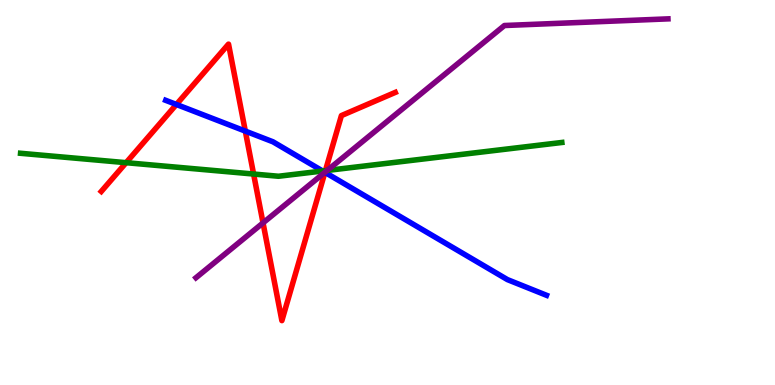[{'lines': ['blue', 'red'], 'intersections': [{'x': 2.28, 'y': 7.29}, {'x': 3.17, 'y': 6.59}, {'x': 4.19, 'y': 5.52}]}, {'lines': ['green', 'red'], 'intersections': [{'x': 1.63, 'y': 5.77}, {'x': 3.27, 'y': 5.48}, {'x': 4.2, 'y': 5.57}]}, {'lines': ['purple', 'red'], 'intersections': [{'x': 3.39, 'y': 4.21}, {'x': 4.19, 'y': 5.53}]}, {'lines': ['blue', 'green'], 'intersections': [{'x': 4.16, 'y': 5.56}]}, {'lines': ['blue', 'purple'], 'intersections': [{'x': 4.19, 'y': 5.52}]}, {'lines': ['green', 'purple'], 'intersections': [{'x': 4.22, 'y': 5.57}]}]